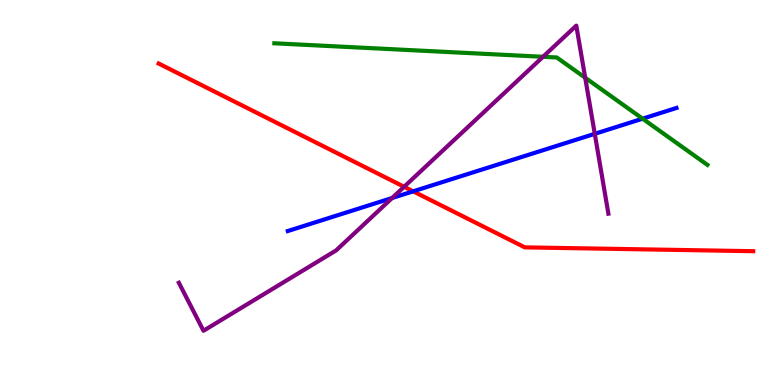[{'lines': ['blue', 'red'], 'intersections': [{'x': 5.33, 'y': 5.03}]}, {'lines': ['green', 'red'], 'intersections': []}, {'lines': ['purple', 'red'], 'intersections': [{'x': 5.21, 'y': 5.15}]}, {'lines': ['blue', 'green'], 'intersections': [{'x': 8.29, 'y': 6.92}]}, {'lines': ['blue', 'purple'], 'intersections': [{'x': 5.06, 'y': 4.86}, {'x': 7.67, 'y': 6.52}]}, {'lines': ['green', 'purple'], 'intersections': [{'x': 7.01, 'y': 8.53}, {'x': 7.55, 'y': 7.98}]}]